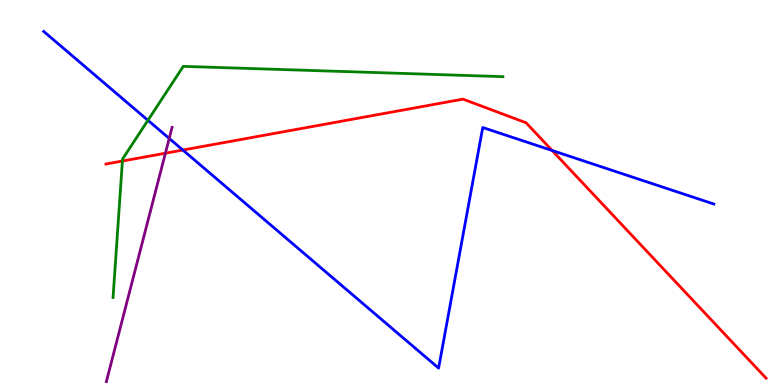[{'lines': ['blue', 'red'], 'intersections': [{'x': 2.36, 'y': 6.1}, {'x': 7.12, 'y': 6.09}]}, {'lines': ['green', 'red'], 'intersections': [{'x': 1.58, 'y': 5.82}]}, {'lines': ['purple', 'red'], 'intersections': [{'x': 2.13, 'y': 6.02}]}, {'lines': ['blue', 'green'], 'intersections': [{'x': 1.91, 'y': 6.88}]}, {'lines': ['blue', 'purple'], 'intersections': [{'x': 2.18, 'y': 6.4}]}, {'lines': ['green', 'purple'], 'intersections': []}]